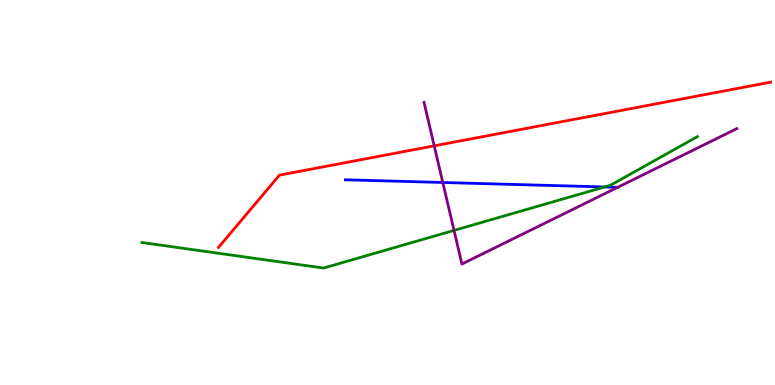[{'lines': ['blue', 'red'], 'intersections': []}, {'lines': ['green', 'red'], 'intersections': []}, {'lines': ['purple', 'red'], 'intersections': [{'x': 5.6, 'y': 6.21}]}, {'lines': ['blue', 'green'], 'intersections': [{'x': 7.8, 'y': 5.14}]}, {'lines': ['blue', 'purple'], 'intersections': [{'x': 5.71, 'y': 5.26}]}, {'lines': ['green', 'purple'], 'intersections': [{'x': 5.86, 'y': 4.02}]}]